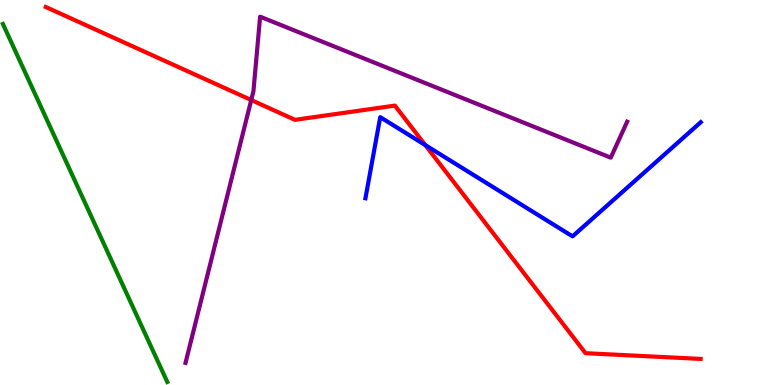[{'lines': ['blue', 'red'], 'intersections': [{'x': 5.49, 'y': 6.23}]}, {'lines': ['green', 'red'], 'intersections': []}, {'lines': ['purple', 'red'], 'intersections': [{'x': 3.24, 'y': 7.4}]}, {'lines': ['blue', 'green'], 'intersections': []}, {'lines': ['blue', 'purple'], 'intersections': []}, {'lines': ['green', 'purple'], 'intersections': []}]